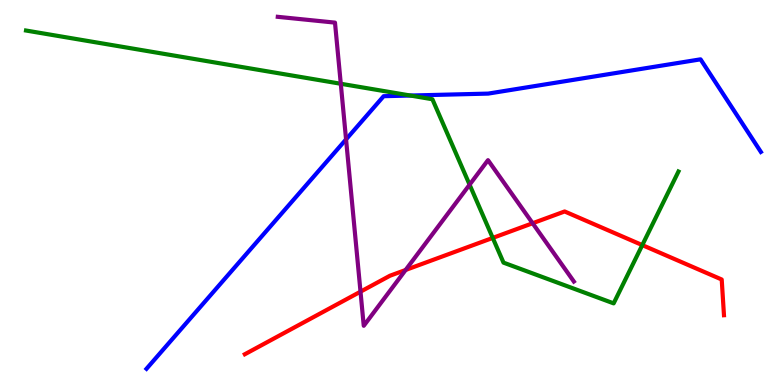[{'lines': ['blue', 'red'], 'intersections': []}, {'lines': ['green', 'red'], 'intersections': [{'x': 6.36, 'y': 3.82}, {'x': 8.29, 'y': 3.63}]}, {'lines': ['purple', 'red'], 'intersections': [{'x': 4.65, 'y': 2.42}, {'x': 5.23, 'y': 2.99}, {'x': 6.87, 'y': 4.2}]}, {'lines': ['blue', 'green'], 'intersections': [{'x': 5.3, 'y': 7.52}]}, {'lines': ['blue', 'purple'], 'intersections': [{'x': 4.47, 'y': 6.38}]}, {'lines': ['green', 'purple'], 'intersections': [{'x': 4.4, 'y': 7.82}, {'x': 6.06, 'y': 5.2}]}]